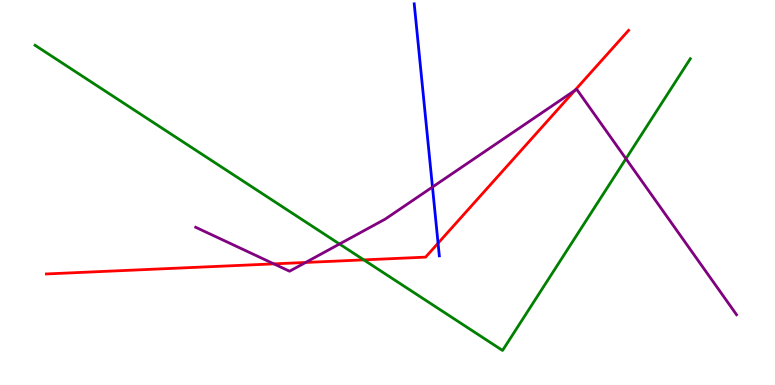[{'lines': ['blue', 'red'], 'intersections': [{'x': 5.65, 'y': 3.68}]}, {'lines': ['green', 'red'], 'intersections': [{'x': 4.69, 'y': 3.25}]}, {'lines': ['purple', 'red'], 'intersections': [{'x': 3.53, 'y': 3.15}, {'x': 3.94, 'y': 3.18}, {'x': 7.42, 'y': 7.65}]}, {'lines': ['blue', 'green'], 'intersections': []}, {'lines': ['blue', 'purple'], 'intersections': [{'x': 5.58, 'y': 5.14}]}, {'lines': ['green', 'purple'], 'intersections': [{'x': 4.38, 'y': 3.66}, {'x': 8.08, 'y': 5.88}]}]